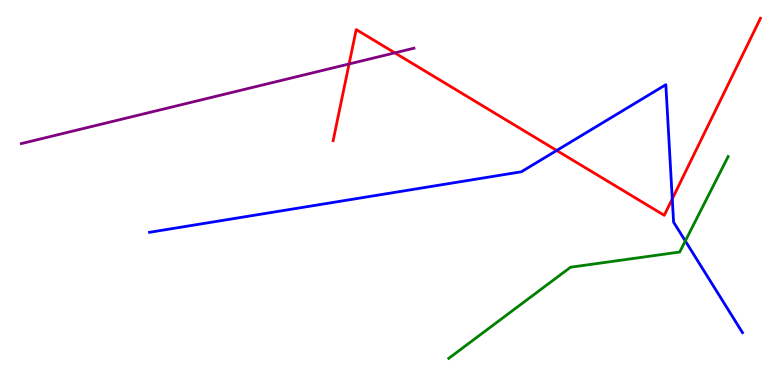[{'lines': ['blue', 'red'], 'intersections': [{'x': 7.18, 'y': 6.09}, {'x': 8.67, 'y': 4.83}]}, {'lines': ['green', 'red'], 'intersections': []}, {'lines': ['purple', 'red'], 'intersections': [{'x': 4.5, 'y': 8.34}, {'x': 5.09, 'y': 8.63}]}, {'lines': ['blue', 'green'], 'intersections': [{'x': 8.84, 'y': 3.74}]}, {'lines': ['blue', 'purple'], 'intersections': []}, {'lines': ['green', 'purple'], 'intersections': []}]